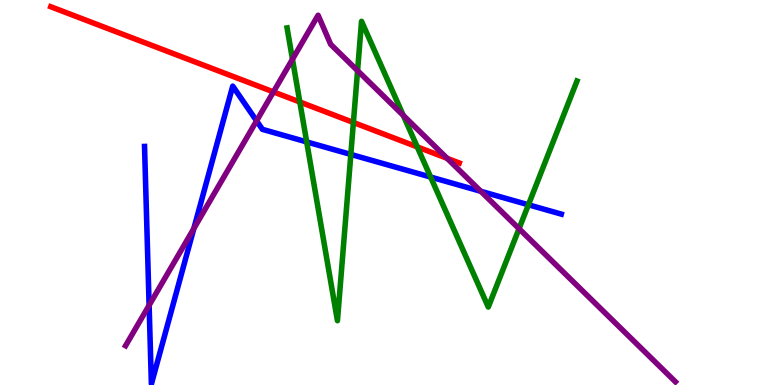[{'lines': ['blue', 'red'], 'intersections': []}, {'lines': ['green', 'red'], 'intersections': [{'x': 3.87, 'y': 7.35}, {'x': 4.56, 'y': 6.82}, {'x': 5.38, 'y': 6.18}]}, {'lines': ['purple', 'red'], 'intersections': [{'x': 3.53, 'y': 7.61}, {'x': 5.77, 'y': 5.89}]}, {'lines': ['blue', 'green'], 'intersections': [{'x': 3.96, 'y': 6.31}, {'x': 4.53, 'y': 5.99}, {'x': 5.56, 'y': 5.4}, {'x': 6.82, 'y': 4.68}]}, {'lines': ['blue', 'purple'], 'intersections': [{'x': 1.92, 'y': 2.07}, {'x': 2.5, 'y': 4.06}, {'x': 3.31, 'y': 6.86}, {'x': 6.2, 'y': 5.03}]}, {'lines': ['green', 'purple'], 'intersections': [{'x': 3.77, 'y': 8.46}, {'x': 4.61, 'y': 8.16}, {'x': 5.2, 'y': 7.0}, {'x': 6.7, 'y': 4.06}]}]